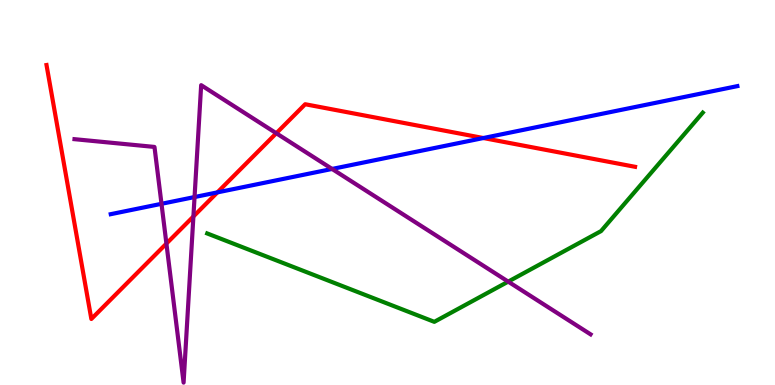[{'lines': ['blue', 'red'], 'intersections': [{'x': 2.81, 'y': 5.0}, {'x': 6.24, 'y': 6.41}]}, {'lines': ['green', 'red'], 'intersections': []}, {'lines': ['purple', 'red'], 'intersections': [{'x': 2.15, 'y': 3.67}, {'x': 2.5, 'y': 4.38}, {'x': 3.57, 'y': 6.54}]}, {'lines': ['blue', 'green'], 'intersections': []}, {'lines': ['blue', 'purple'], 'intersections': [{'x': 2.08, 'y': 4.71}, {'x': 2.51, 'y': 4.88}, {'x': 4.28, 'y': 5.61}]}, {'lines': ['green', 'purple'], 'intersections': [{'x': 6.56, 'y': 2.69}]}]